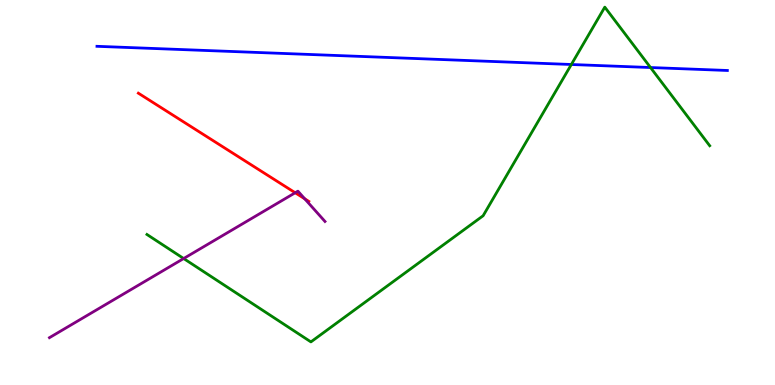[{'lines': ['blue', 'red'], 'intersections': []}, {'lines': ['green', 'red'], 'intersections': []}, {'lines': ['purple', 'red'], 'intersections': [{'x': 3.81, 'y': 4.99}, {'x': 3.93, 'y': 4.84}]}, {'lines': ['blue', 'green'], 'intersections': [{'x': 7.37, 'y': 8.32}, {'x': 8.39, 'y': 8.25}]}, {'lines': ['blue', 'purple'], 'intersections': []}, {'lines': ['green', 'purple'], 'intersections': [{'x': 2.37, 'y': 3.28}]}]